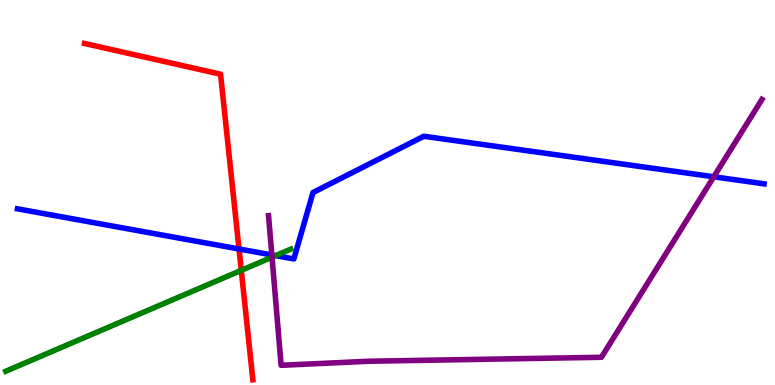[{'lines': ['blue', 'red'], 'intersections': [{'x': 3.08, 'y': 3.53}]}, {'lines': ['green', 'red'], 'intersections': [{'x': 3.11, 'y': 2.98}]}, {'lines': ['purple', 'red'], 'intersections': []}, {'lines': ['blue', 'green'], 'intersections': [{'x': 3.56, 'y': 3.36}]}, {'lines': ['blue', 'purple'], 'intersections': [{'x': 3.51, 'y': 3.38}, {'x': 9.21, 'y': 5.41}]}, {'lines': ['green', 'purple'], 'intersections': [{'x': 3.51, 'y': 3.32}]}]